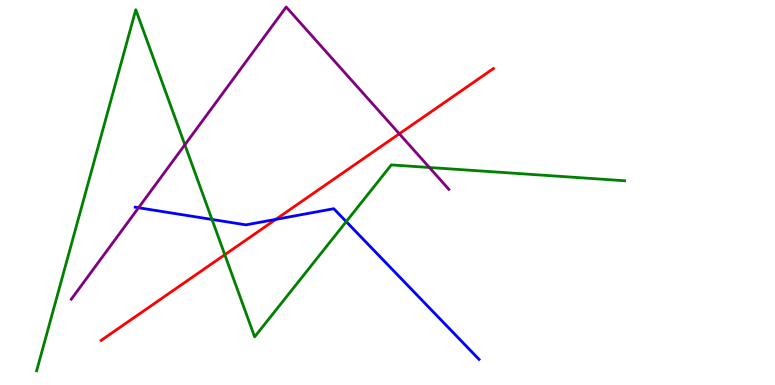[{'lines': ['blue', 'red'], 'intersections': [{'x': 3.56, 'y': 4.3}]}, {'lines': ['green', 'red'], 'intersections': [{'x': 2.9, 'y': 3.38}]}, {'lines': ['purple', 'red'], 'intersections': [{'x': 5.15, 'y': 6.52}]}, {'lines': ['blue', 'green'], 'intersections': [{'x': 2.74, 'y': 4.3}, {'x': 4.47, 'y': 4.24}]}, {'lines': ['blue', 'purple'], 'intersections': [{'x': 1.79, 'y': 4.6}]}, {'lines': ['green', 'purple'], 'intersections': [{'x': 2.39, 'y': 6.24}, {'x': 5.54, 'y': 5.65}]}]